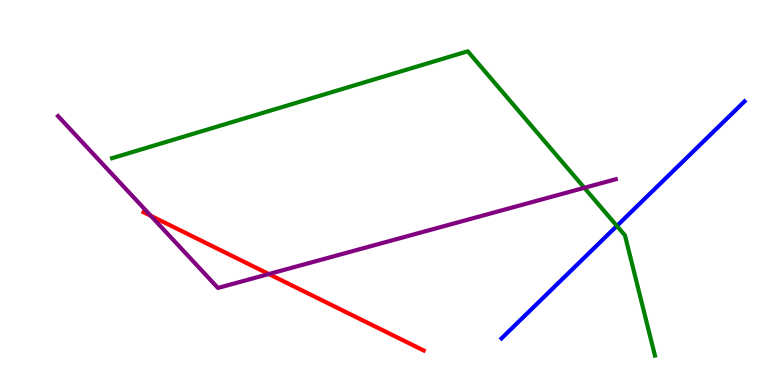[{'lines': ['blue', 'red'], 'intersections': []}, {'lines': ['green', 'red'], 'intersections': []}, {'lines': ['purple', 'red'], 'intersections': [{'x': 1.95, 'y': 4.39}, {'x': 3.47, 'y': 2.88}]}, {'lines': ['blue', 'green'], 'intersections': [{'x': 7.96, 'y': 4.13}]}, {'lines': ['blue', 'purple'], 'intersections': []}, {'lines': ['green', 'purple'], 'intersections': [{'x': 7.54, 'y': 5.12}]}]